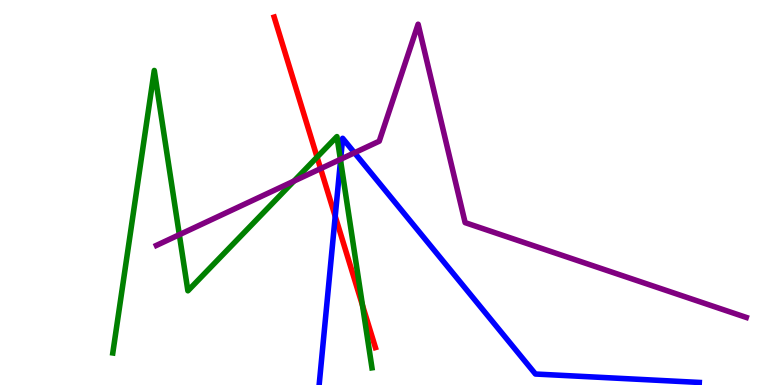[{'lines': ['blue', 'red'], 'intersections': [{'x': 4.33, 'y': 4.38}]}, {'lines': ['green', 'red'], 'intersections': [{'x': 4.09, 'y': 5.92}, {'x': 4.68, 'y': 2.07}]}, {'lines': ['purple', 'red'], 'intersections': [{'x': 4.14, 'y': 5.62}]}, {'lines': ['blue', 'green'], 'intersections': [{'x': 4.39, 'y': 5.83}]}, {'lines': ['blue', 'purple'], 'intersections': [{'x': 4.4, 'y': 5.86}, {'x': 4.57, 'y': 6.03}]}, {'lines': ['green', 'purple'], 'intersections': [{'x': 2.31, 'y': 3.9}, {'x': 3.79, 'y': 5.3}, {'x': 4.39, 'y': 5.86}]}]